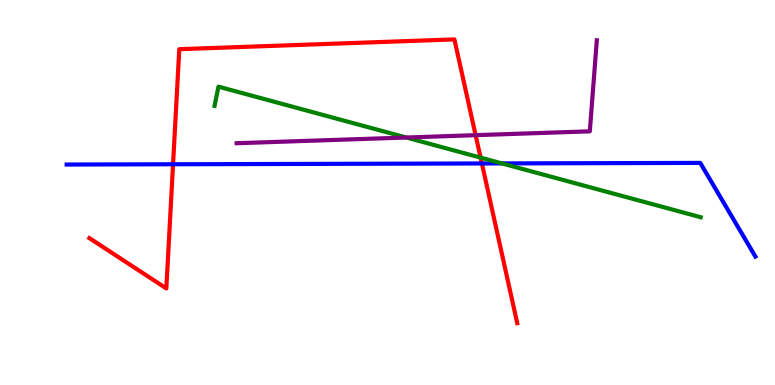[{'lines': ['blue', 'red'], 'intersections': [{'x': 2.23, 'y': 5.73}, {'x': 6.22, 'y': 5.75}]}, {'lines': ['green', 'red'], 'intersections': [{'x': 6.2, 'y': 5.91}]}, {'lines': ['purple', 'red'], 'intersections': [{'x': 6.14, 'y': 6.49}]}, {'lines': ['blue', 'green'], 'intersections': [{'x': 6.48, 'y': 5.76}]}, {'lines': ['blue', 'purple'], 'intersections': []}, {'lines': ['green', 'purple'], 'intersections': [{'x': 5.24, 'y': 6.43}]}]